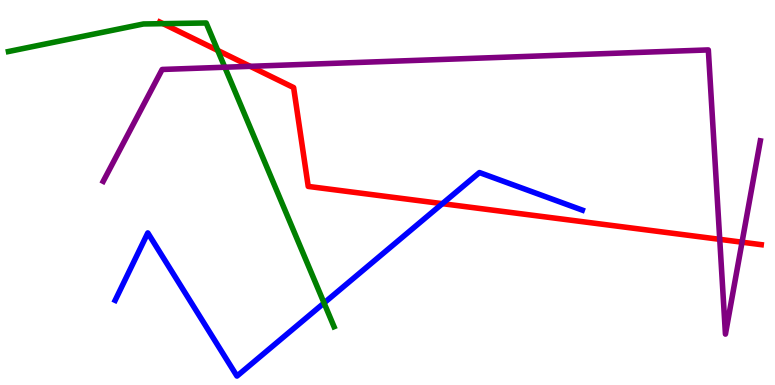[{'lines': ['blue', 'red'], 'intersections': [{'x': 5.71, 'y': 4.71}]}, {'lines': ['green', 'red'], 'intersections': [{'x': 2.1, 'y': 9.39}, {'x': 2.81, 'y': 8.69}]}, {'lines': ['purple', 'red'], 'intersections': [{'x': 3.23, 'y': 8.28}, {'x': 9.29, 'y': 3.78}, {'x': 9.57, 'y': 3.71}]}, {'lines': ['blue', 'green'], 'intersections': [{'x': 4.18, 'y': 2.13}]}, {'lines': ['blue', 'purple'], 'intersections': []}, {'lines': ['green', 'purple'], 'intersections': [{'x': 2.9, 'y': 8.25}]}]